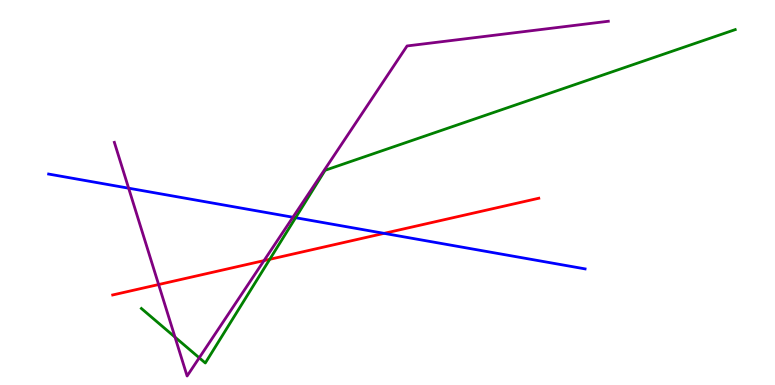[{'lines': ['blue', 'red'], 'intersections': [{'x': 4.96, 'y': 3.94}]}, {'lines': ['green', 'red'], 'intersections': [{'x': 3.48, 'y': 3.26}]}, {'lines': ['purple', 'red'], 'intersections': [{'x': 2.05, 'y': 2.61}, {'x': 3.41, 'y': 3.23}]}, {'lines': ['blue', 'green'], 'intersections': [{'x': 3.81, 'y': 4.35}]}, {'lines': ['blue', 'purple'], 'intersections': [{'x': 1.66, 'y': 5.11}, {'x': 3.78, 'y': 4.36}]}, {'lines': ['green', 'purple'], 'intersections': [{'x': 2.26, 'y': 1.24}, {'x': 2.57, 'y': 0.706}]}]